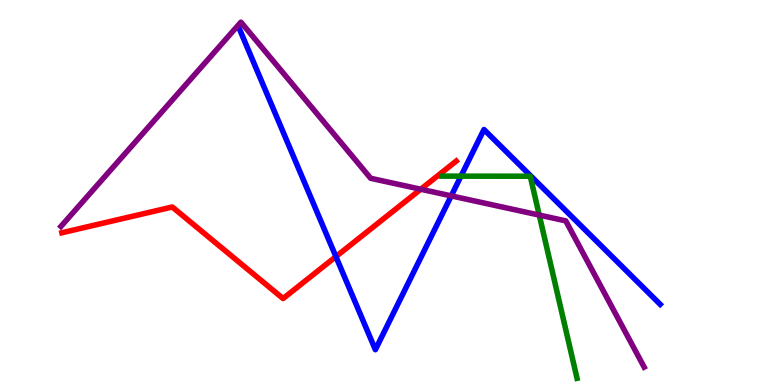[{'lines': ['blue', 'red'], 'intersections': [{'x': 4.33, 'y': 3.34}]}, {'lines': ['green', 'red'], 'intersections': []}, {'lines': ['purple', 'red'], 'intersections': [{'x': 5.43, 'y': 5.08}]}, {'lines': ['blue', 'green'], 'intersections': [{'x': 5.95, 'y': 5.42}]}, {'lines': ['blue', 'purple'], 'intersections': [{'x': 5.82, 'y': 4.91}]}, {'lines': ['green', 'purple'], 'intersections': [{'x': 6.96, 'y': 4.41}]}]